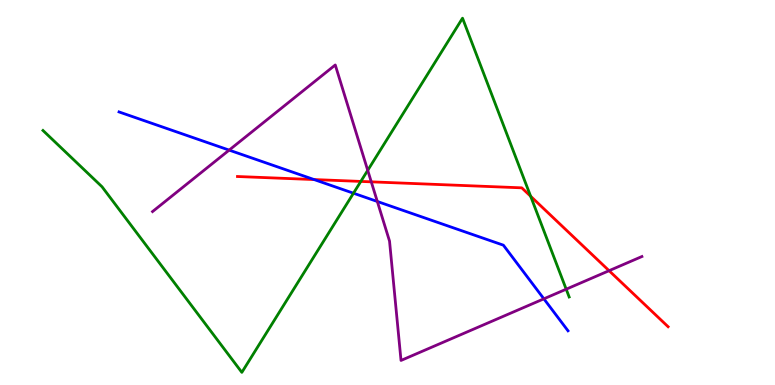[{'lines': ['blue', 'red'], 'intersections': [{'x': 4.05, 'y': 5.34}]}, {'lines': ['green', 'red'], 'intersections': [{'x': 4.66, 'y': 5.29}, {'x': 6.85, 'y': 4.9}]}, {'lines': ['purple', 'red'], 'intersections': [{'x': 4.79, 'y': 5.28}, {'x': 7.86, 'y': 2.97}]}, {'lines': ['blue', 'green'], 'intersections': [{'x': 4.56, 'y': 4.98}]}, {'lines': ['blue', 'purple'], 'intersections': [{'x': 2.96, 'y': 6.1}, {'x': 4.87, 'y': 4.77}, {'x': 7.02, 'y': 2.24}]}, {'lines': ['green', 'purple'], 'intersections': [{'x': 4.74, 'y': 5.58}, {'x': 7.31, 'y': 2.49}]}]